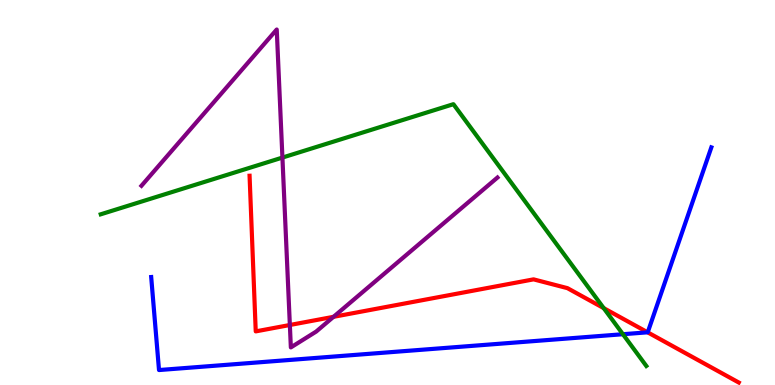[{'lines': ['blue', 'red'], 'intersections': [{'x': 8.36, 'y': 1.37}]}, {'lines': ['green', 'red'], 'intersections': [{'x': 7.79, 'y': 2.0}]}, {'lines': ['purple', 'red'], 'intersections': [{'x': 3.74, 'y': 1.56}, {'x': 4.3, 'y': 1.77}]}, {'lines': ['blue', 'green'], 'intersections': [{'x': 8.04, 'y': 1.32}]}, {'lines': ['blue', 'purple'], 'intersections': []}, {'lines': ['green', 'purple'], 'intersections': [{'x': 3.64, 'y': 5.91}]}]